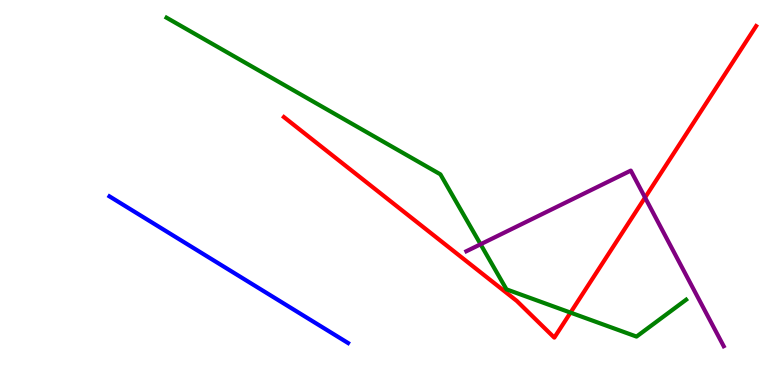[{'lines': ['blue', 'red'], 'intersections': []}, {'lines': ['green', 'red'], 'intersections': [{'x': 7.36, 'y': 1.88}]}, {'lines': ['purple', 'red'], 'intersections': [{'x': 8.32, 'y': 4.87}]}, {'lines': ['blue', 'green'], 'intersections': []}, {'lines': ['blue', 'purple'], 'intersections': []}, {'lines': ['green', 'purple'], 'intersections': [{'x': 6.2, 'y': 3.66}]}]